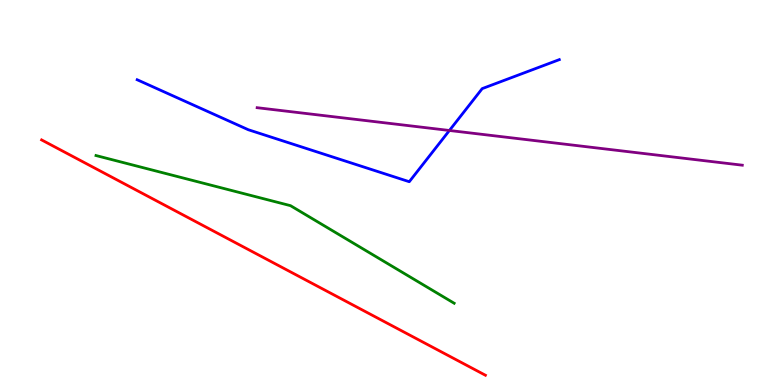[{'lines': ['blue', 'red'], 'intersections': []}, {'lines': ['green', 'red'], 'intersections': []}, {'lines': ['purple', 'red'], 'intersections': []}, {'lines': ['blue', 'green'], 'intersections': []}, {'lines': ['blue', 'purple'], 'intersections': [{'x': 5.8, 'y': 6.61}]}, {'lines': ['green', 'purple'], 'intersections': []}]